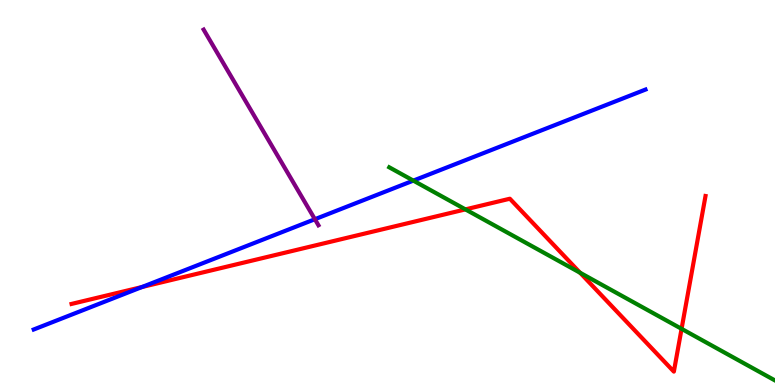[{'lines': ['blue', 'red'], 'intersections': [{'x': 1.83, 'y': 2.55}]}, {'lines': ['green', 'red'], 'intersections': [{'x': 6.01, 'y': 4.56}, {'x': 7.48, 'y': 2.92}, {'x': 8.79, 'y': 1.46}]}, {'lines': ['purple', 'red'], 'intersections': []}, {'lines': ['blue', 'green'], 'intersections': [{'x': 5.33, 'y': 5.31}]}, {'lines': ['blue', 'purple'], 'intersections': [{'x': 4.06, 'y': 4.31}]}, {'lines': ['green', 'purple'], 'intersections': []}]